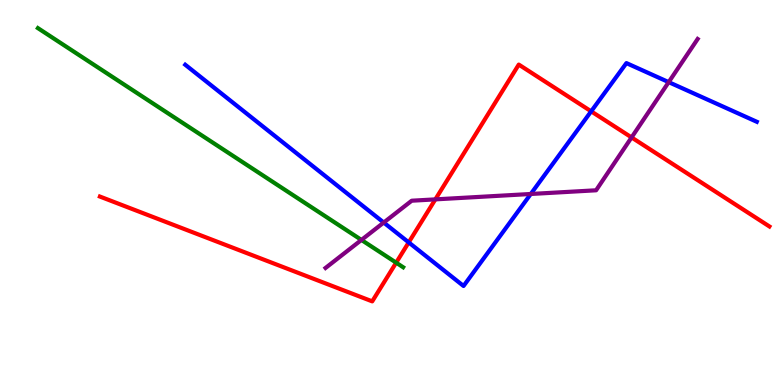[{'lines': ['blue', 'red'], 'intersections': [{'x': 5.27, 'y': 3.7}, {'x': 7.63, 'y': 7.11}]}, {'lines': ['green', 'red'], 'intersections': [{'x': 5.11, 'y': 3.18}]}, {'lines': ['purple', 'red'], 'intersections': [{'x': 5.62, 'y': 4.82}, {'x': 8.15, 'y': 6.43}]}, {'lines': ['blue', 'green'], 'intersections': []}, {'lines': ['blue', 'purple'], 'intersections': [{'x': 4.95, 'y': 4.22}, {'x': 6.85, 'y': 4.96}, {'x': 8.63, 'y': 7.87}]}, {'lines': ['green', 'purple'], 'intersections': [{'x': 4.66, 'y': 3.77}]}]